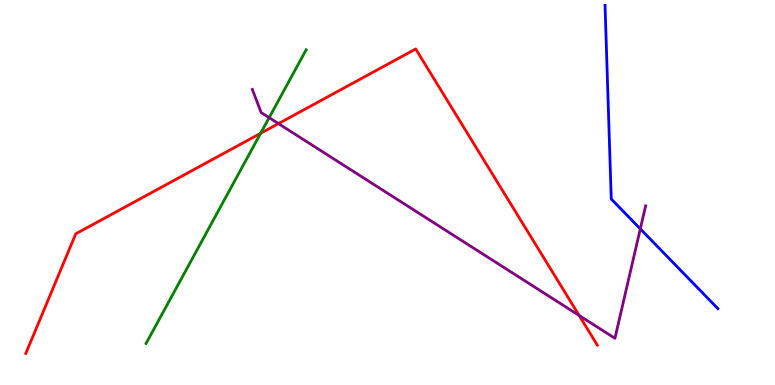[{'lines': ['blue', 'red'], 'intersections': []}, {'lines': ['green', 'red'], 'intersections': [{'x': 3.36, 'y': 6.54}]}, {'lines': ['purple', 'red'], 'intersections': [{'x': 3.59, 'y': 6.79}, {'x': 7.47, 'y': 1.81}]}, {'lines': ['blue', 'green'], 'intersections': []}, {'lines': ['blue', 'purple'], 'intersections': [{'x': 8.26, 'y': 4.06}]}, {'lines': ['green', 'purple'], 'intersections': [{'x': 3.47, 'y': 6.94}]}]